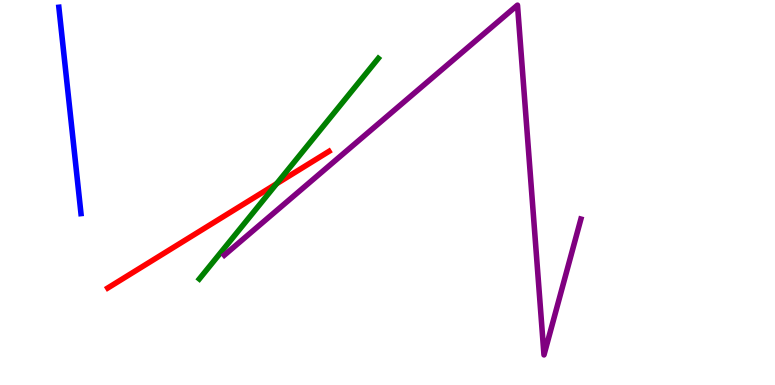[{'lines': ['blue', 'red'], 'intersections': []}, {'lines': ['green', 'red'], 'intersections': [{'x': 3.57, 'y': 5.23}]}, {'lines': ['purple', 'red'], 'intersections': []}, {'lines': ['blue', 'green'], 'intersections': []}, {'lines': ['blue', 'purple'], 'intersections': []}, {'lines': ['green', 'purple'], 'intersections': []}]